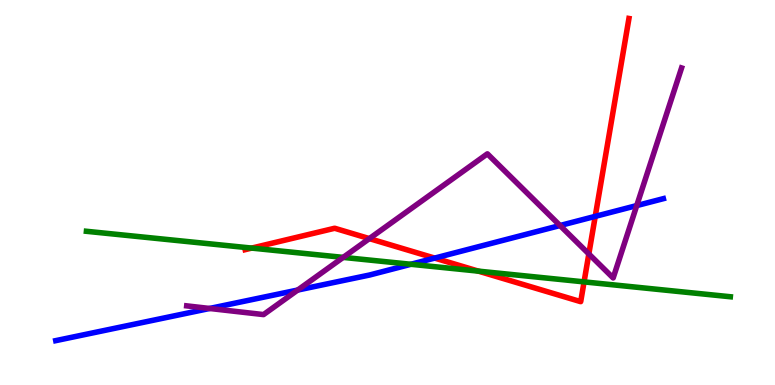[{'lines': ['blue', 'red'], 'intersections': [{'x': 5.61, 'y': 3.3}, {'x': 7.68, 'y': 4.38}]}, {'lines': ['green', 'red'], 'intersections': [{'x': 3.25, 'y': 3.56}, {'x': 6.17, 'y': 2.96}, {'x': 7.54, 'y': 2.68}]}, {'lines': ['purple', 'red'], 'intersections': [{'x': 4.77, 'y': 3.8}, {'x': 7.6, 'y': 3.4}]}, {'lines': ['blue', 'green'], 'intersections': [{'x': 5.3, 'y': 3.14}]}, {'lines': ['blue', 'purple'], 'intersections': [{'x': 2.7, 'y': 1.99}, {'x': 3.84, 'y': 2.47}, {'x': 7.23, 'y': 4.14}, {'x': 8.22, 'y': 4.66}]}, {'lines': ['green', 'purple'], 'intersections': [{'x': 4.43, 'y': 3.31}]}]